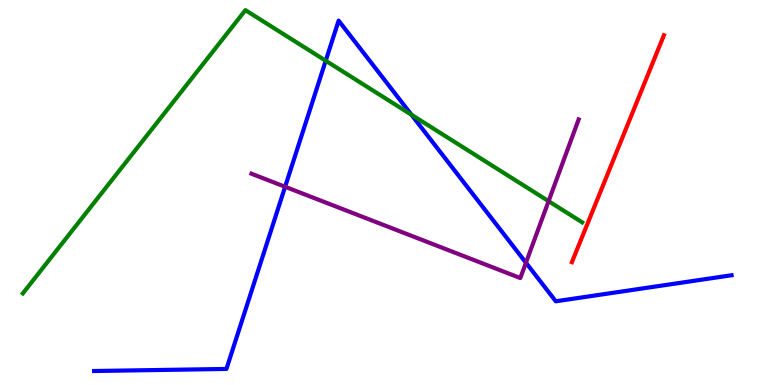[{'lines': ['blue', 'red'], 'intersections': []}, {'lines': ['green', 'red'], 'intersections': []}, {'lines': ['purple', 'red'], 'intersections': []}, {'lines': ['blue', 'green'], 'intersections': [{'x': 4.2, 'y': 8.42}, {'x': 5.31, 'y': 7.02}]}, {'lines': ['blue', 'purple'], 'intersections': [{'x': 3.68, 'y': 5.15}, {'x': 6.79, 'y': 3.18}]}, {'lines': ['green', 'purple'], 'intersections': [{'x': 7.08, 'y': 4.77}]}]